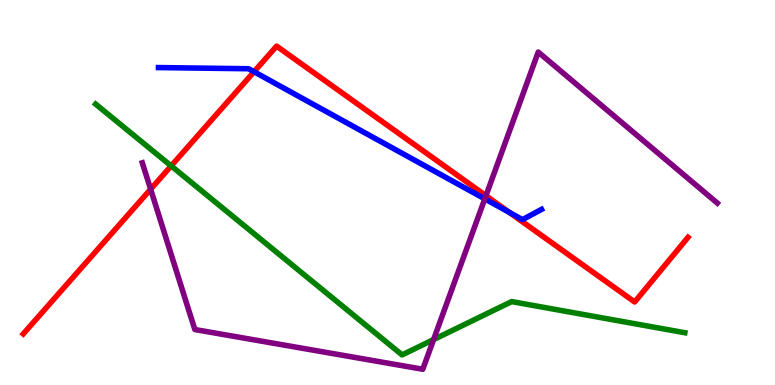[{'lines': ['blue', 'red'], 'intersections': [{'x': 3.28, 'y': 8.14}, {'x': 6.57, 'y': 4.49}]}, {'lines': ['green', 'red'], 'intersections': [{'x': 2.21, 'y': 5.69}]}, {'lines': ['purple', 'red'], 'intersections': [{'x': 1.94, 'y': 5.09}, {'x': 6.27, 'y': 4.92}]}, {'lines': ['blue', 'green'], 'intersections': []}, {'lines': ['blue', 'purple'], 'intersections': [{'x': 6.26, 'y': 4.83}]}, {'lines': ['green', 'purple'], 'intersections': [{'x': 5.59, 'y': 1.18}]}]